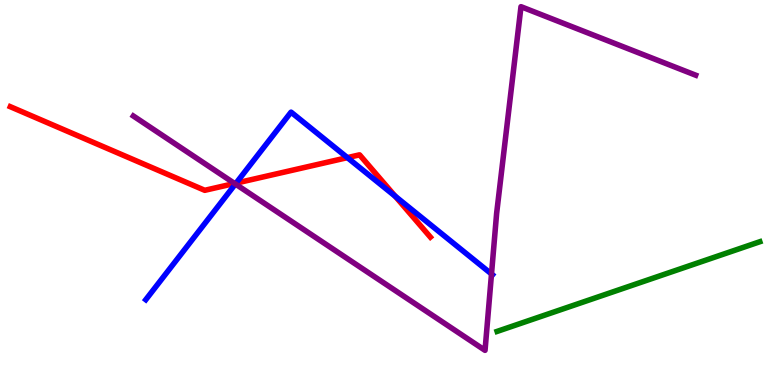[{'lines': ['blue', 'red'], 'intersections': [{'x': 3.05, 'y': 5.24}, {'x': 4.48, 'y': 5.91}, {'x': 5.1, 'y': 4.9}]}, {'lines': ['green', 'red'], 'intersections': []}, {'lines': ['purple', 'red'], 'intersections': [{'x': 3.03, 'y': 5.23}]}, {'lines': ['blue', 'green'], 'intersections': []}, {'lines': ['blue', 'purple'], 'intersections': [{'x': 3.04, 'y': 5.22}, {'x': 6.34, 'y': 2.88}]}, {'lines': ['green', 'purple'], 'intersections': []}]